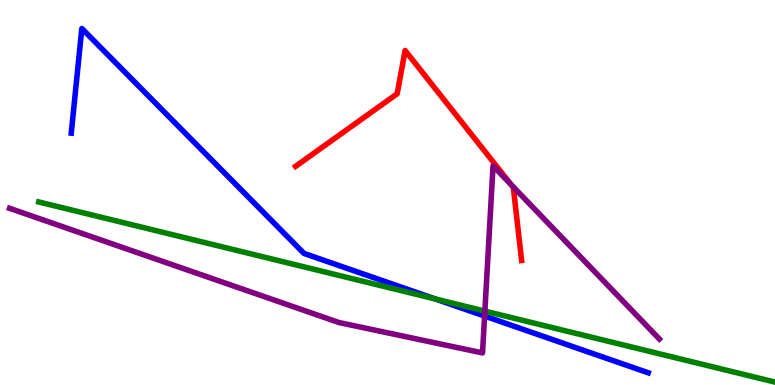[{'lines': ['blue', 'red'], 'intersections': []}, {'lines': ['green', 'red'], 'intersections': []}, {'lines': ['purple', 'red'], 'intersections': [{'x': 6.6, 'y': 5.2}]}, {'lines': ['blue', 'green'], 'intersections': [{'x': 5.62, 'y': 2.23}]}, {'lines': ['blue', 'purple'], 'intersections': [{'x': 6.25, 'y': 1.79}]}, {'lines': ['green', 'purple'], 'intersections': [{'x': 6.26, 'y': 1.92}]}]